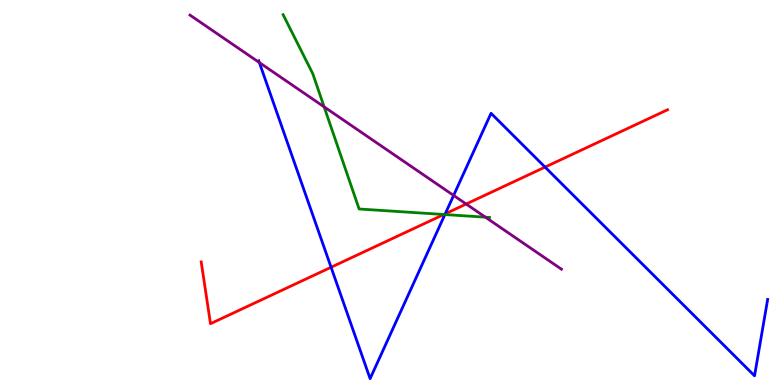[{'lines': ['blue', 'red'], 'intersections': [{'x': 4.27, 'y': 3.06}, {'x': 5.74, 'y': 4.45}, {'x': 7.03, 'y': 5.66}]}, {'lines': ['green', 'red'], 'intersections': [{'x': 5.73, 'y': 4.43}]}, {'lines': ['purple', 'red'], 'intersections': [{'x': 6.02, 'y': 4.7}]}, {'lines': ['blue', 'green'], 'intersections': [{'x': 5.74, 'y': 4.43}]}, {'lines': ['blue', 'purple'], 'intersections': [{'x': 3.35, 'y': 8.38}, {'x': 5.85, 'y': 4.92}]}, {'lines': ['green', 'purple'], 'intersections': [{'x': 4.18, 'y': 7.22}, {'x': 6.26, 'y': 4.36}]}]